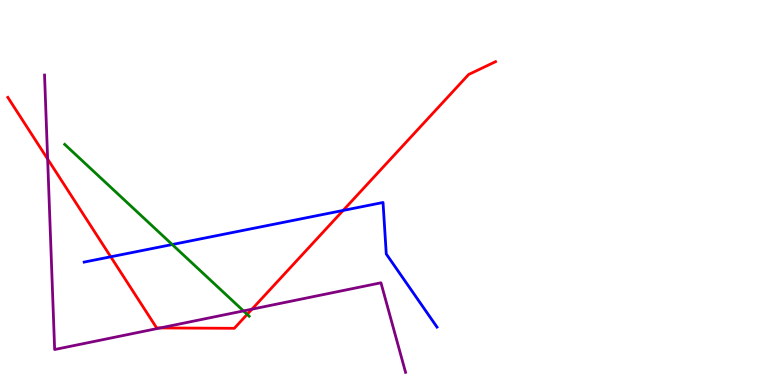[{'lines': ['blue', 'red'], 'intersections': [{'x': 1.43, 'y': 3.33}, {'x': 4.43, 'y': 4.53}]}, {'lines': ['green', 'red'], 'intersections': [{'x': 3.19, 'y': 1.83}]}, {'lines': ['purple', 'red'], 'intersections': [{'x': 0.615, 'y': 5.87}, {'x': 2.07, 'y': 1.48}, {'x': 3.25, 'y': 1.97}]}, {'lines': ['blue', 'green'], 'intersections': [{'x': 2.22, 'y': 3.65}]}, {'lines': ['blue', 'purple'], 'intersections': []}, {'lines': ['green', 'purple'], 'intersections': [{'x': 3.14, 'y': 1.92}]}]